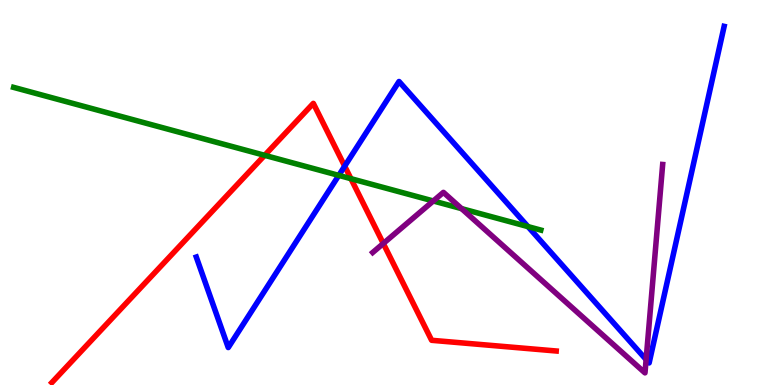[{'lines': ['blue', 'red'], 'intersections': [{'x': 4.45, 'y': 5.68}]}, {'lines': ['green', 'red'], 'intersections': [{'x': 3.41, 'y': 5.97}, {'x': 4.53, 'y': 5.36}]}, {'lines': ['purple', 'red'], 'intersections': [{'x': 4.95, 'y': 3.68}]}, {'lines': ['blue', 'green'], 'intersections': [{'x': 4.37, 'y': 5.44}, {'x': 6.81, 'y': 4.11}]}, {'lines': ['blue', 'purple'], 'intersections': [{'x': 8.34, 'y': 0.661}]}, {'lines': ['green', 'purple'], 'intersections': [{'x': 5.59, 'y': 4.78}, {'x': 5.96, 'y': 4.58}]}]